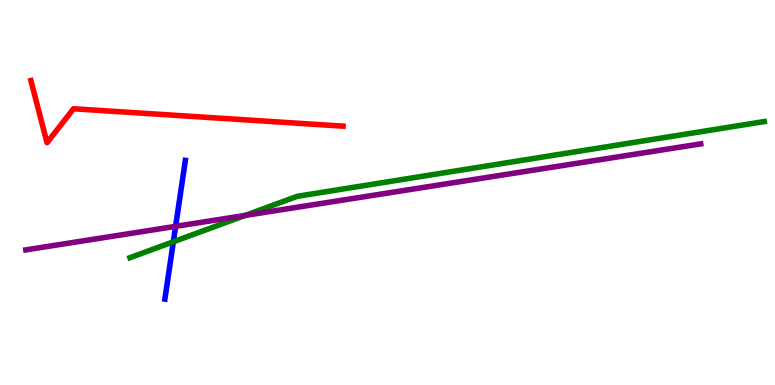[{'lines': ['blue', 'red'], 'intersections': []}, {'lines': ['green', 'red'], 'intersections': []}, {'lines': ['purple', 'red'], 'intersections': []}, {'lines': ['blue', 'green'], 'intersections': [{'x': 2.24, 'y': 3.72}]}, {'lines': ['blue', 'purple'], 'intersections': [{'x': 2.27, 'y': 4.12}]}, {'lines': ['green', 'purple'], 'intersections': [{'x': 3.16, 'y': 4.4}]}]